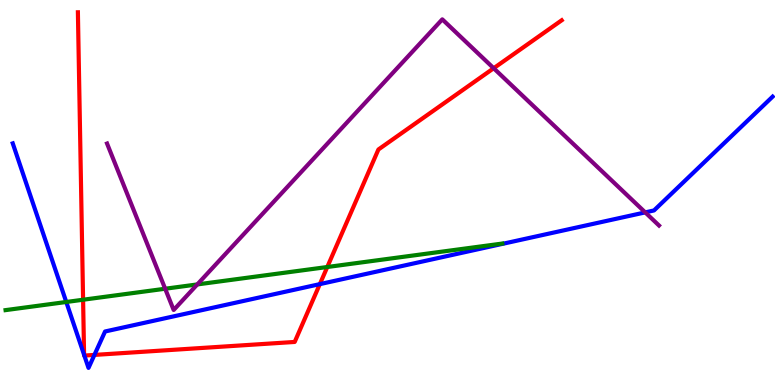[{'lines': ['blue', 'red'], 'intersections': [{'x': 1.09, 'y': 0.784}, {'x': 1.09, 'y': 0.764}, {'x': 1.22, 'y': 0.781}, {'x': 4.13, 'y': 2.62}]}, {'lines': ['green', 'red'], 'intersections': [{'x': 1.07, 'y': 2.21}, {'x': 4.22, 'y': 3.06}]}, {'lines': ['purple', 'red'], 'intersections': [{'x': 6.37, 'y': 8.23}]}, {'lines': ['blue', 'green'], 'intersections': [{'x': 0.855, 'y': 2.16}]}, {'lines': ['blue', 'purple'], 'intersections': [{'x': 8.33, 'y': 4.48}]}, {'lines': ['green', 'purple'], 'intersections': [{'x': 2.13, 'y': 2.5}, {'x': 2.55, 'y': 2.61}]}]